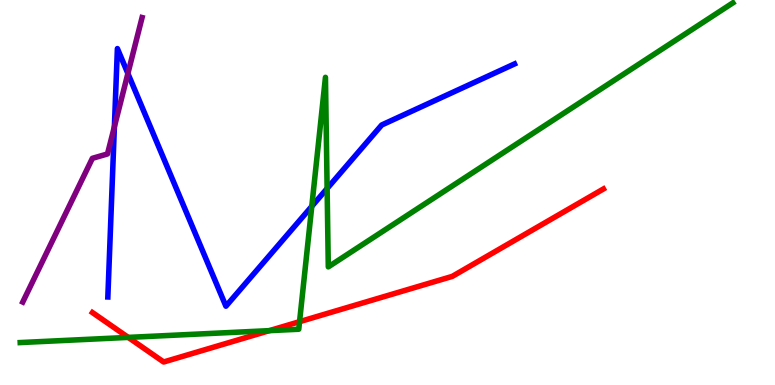[{'lines': ['blue', 'red'], 'intersections': []}, {'lines': ['green', 'red'], 'intersections': [{'x': 1.65, 'y': 1.24}, {'x': 3.47, 'y': 1.41}, {'x': 3.87, 'y': 1.64}]}, {'lines': ['purple', 'red'], 'intersections': []}, {'lines': ['blue', 'green'], 'intersections': [{'x': 4.02, 'y': 4.64}, {'x': 4.22, 'y': 5.1}]}, {'lines': ['blue', 'purple'], 'intersections': [{'x': 1.48, 'y': 6.71}, {'x': 1.65, 'y': 8.09}]}, {'lines': ['green', 'purple'], 'intersections': []}]